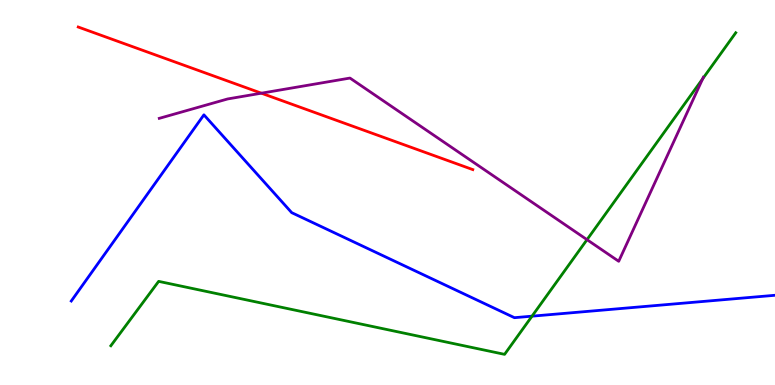[{'lines': ['blue', 'red'], 'intersections': []}, {'lines': ['green', 'red'], 'intersections': []}, {'lines': ['purple', 'red'], 'intersections': [{'x': 3.37, 'y': 7.58}]}, {'lines': ['blue', 'green'], 'intersections': [{'x': 6.86, 'y': 1.79}]}, {'lines': ['blue', 'purple'], 'intersections': []}, {'lines': ['green', 'purple'], 'intersections': [{'x': 7.57, 'y': 3.77}, {'x': 9.07, 'y': 7.96}]}]